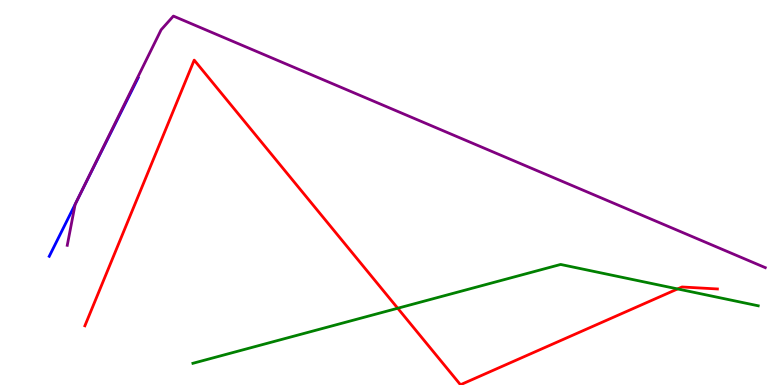[{'lines': ['blue', 'red'], 'intersections': []}, {'lines': ['green', 'red'], 'intersections': [{'x': 5.13, 'y': 1.99}, {'x': 8.74, 'y': 2.5}]}, {'lines': ['purple', 'red'], 'intersections': []}, {'lines': ['blue', 'green'], 'intersections': []}, {'lines': ['blue', 'purple'], 'intersections': [{'x': 0.97, 'y': 4.69}]}, {'lines': ['green', 'purple'], 'intersections': []}]